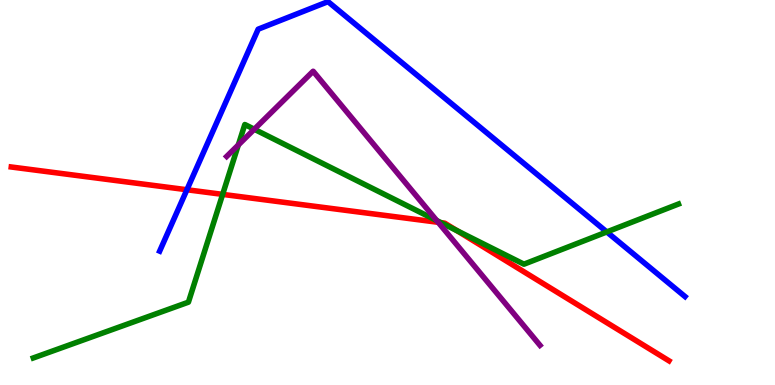[{'lines': ['blue', 'red'], 'intersections': [{'x': 2.41, 'y': 5.07}]}, {'lines': ['green', 'red'], 'intersections': [{'x': 2.87, 'y': 4.95}, {'x': 5.69, 'y': 4.22}, {'x': 5.9, 'y': 4.01}]}, {'lines': ['purple', 'red'], 'intersections': [{'x': 5.65, 'y': 4.23}]}, {'lines': ['blue', 'green'], 'intersections': [{'x': 7.83, 'y': 3.98}]}, {'lines': ['blue', 'purple'], 'intersections': []}, {'lines': ['green', 'purple'], 'intersections': [{'x': 3.08, 'y': 6.23}, {'x': 3.28, 'y': 6.64}, {'x': 5.64, 'y': 4.27}]}]